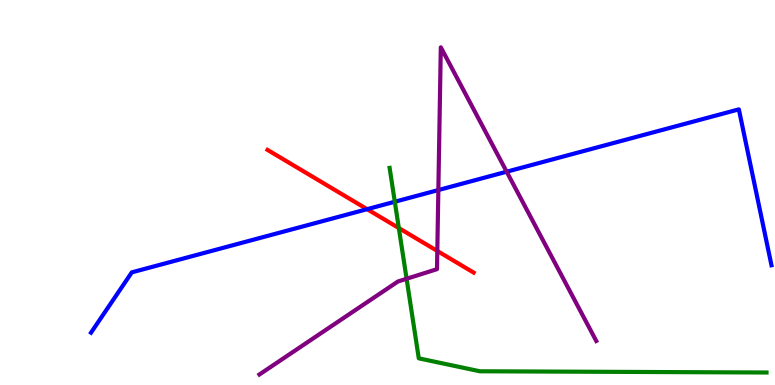[{'lines': ['blue', 'red'], 'intersections': [{'x': 4.74, 'y': 4.57}]}, {'lines': ['green', 'red'], 'intersections': [{'x': 5.15, 'y': 4.08}]}, {'lines': ['purple', 'red'], 'intersections': [{'x': 5.64, 'y': 3.48}]}, {'lines': ['blue', 'green'], 'intersections': [{'x': 5.09, 'y': 4.76}]}, {'lines': ['blue', 'purple'], 'intersections': [{'x': 5.66, 'y': 5.06}, {'x': 6.54, 'y': 5.54}]}, {'lines': ['green', 'purple'], 'intersections': [{'x': 5.25, 'y': 2.76}]}]